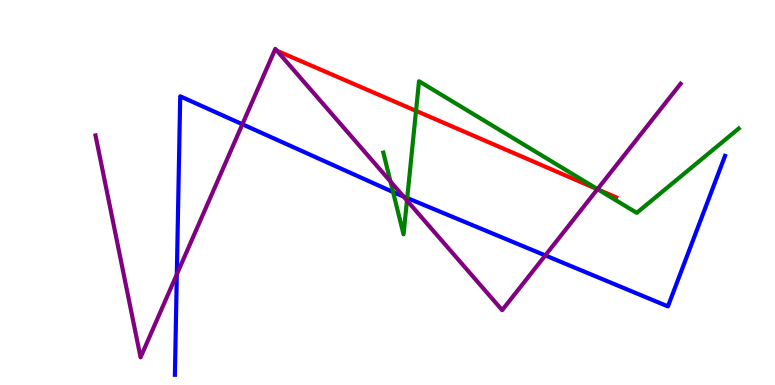[{'lines': ['blue', 'red'], 'intersections': []}, {'lines': ['green', 'red'], 'intersections': [{'x': 5.37, 'y': 7.12}, {'x': 7.72, 'y': 5.08}]}, {'lines': ['purple', 'red'], 'intersections': [{'x': 7.71, 'y': 5.08}]}, {'lines': ['blue', 'green'], 'intersections': [{'x': 5.07, 'y': 5.01}, {'x': 5.25, 'y': 4.86}]}, {'lines': ['blue', 'purple'], 'intersections': [{'x': 2.28, 'y': 2.87}, {'x': 3.13, 'y': 6.77}, {'x': 5.21, 'y': 4.9}, {'x': 7.04, 'y': 3.37}]}, {'lines': ['green', 'purple'], 'intersections': [{'x': 5.04, 'y': 5.29}, {'x': 5.25, 'y': 4.79}, {'x': 7.71, 'y': 5.09}]}]